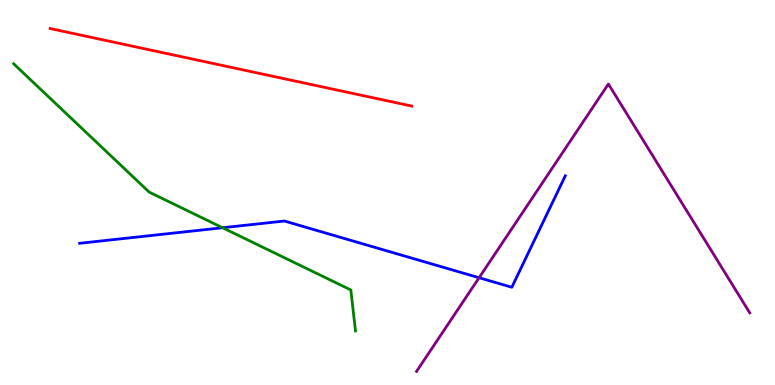[{'lines': ['blue', 'red'], 'intersections': []}, {'lines': ['green', 'red'], 'intersections': []}, {'lines': ['purple', 'red'], 'intersections': []}, {'lines': ['blue', 'green'], 'intersections': [{'x': 2.87, 'y': 4.08}]}, {'lines': ['blue', 'purple'], 'intersections': [{'x': 6.18, 'y': 2.79}]}, {'lines': ['green', 'purple'], 'intersections': []}]